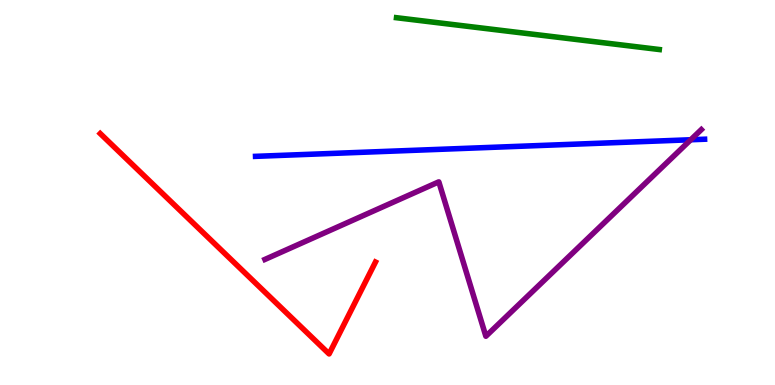[{'lines': ['blue', 'red'], 'intersections': []}, {'lines': ['green', 'red'], 'intersections': []}, {'lines': ['purple', 'red'], 'intersections': []}, {'lines': ['blue', 'green'], 'intersections': []}, {'lines': ['blue', 'purple'], 'intersections': [{'x': 8.91, 'y': 6.37}]}, {'lines': ['green', 'purple'], 'intersections': []}]